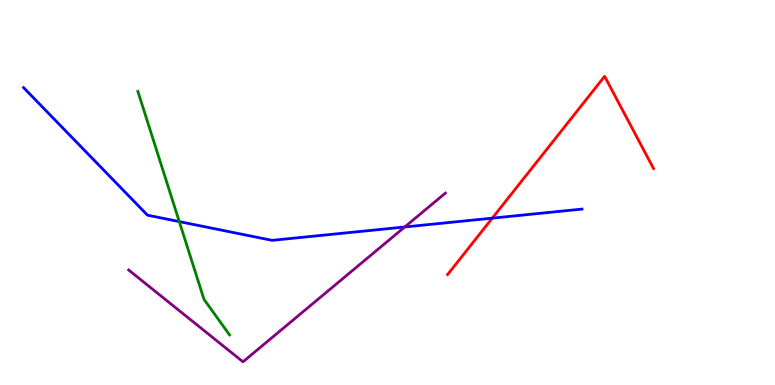[{'lines': ['blue', 'red'], 'intersections': [{'x': 6.35, 'y': 4.33}]}, {'lines': ['green', 'red'], 'intersections': []}, {'lines': ['purple', 'red'], 'intersections': []}, {'lines': ['blue', 'green'], 'intersections': [{'x': 2.31, 'y': 4.24}]}, {'lines': ['blue', 'purple'], 'intersections': [{'x': 5.22, 'y': 4.1}]}, {'lines': ['green', 'purple'], 'intersections': []}]